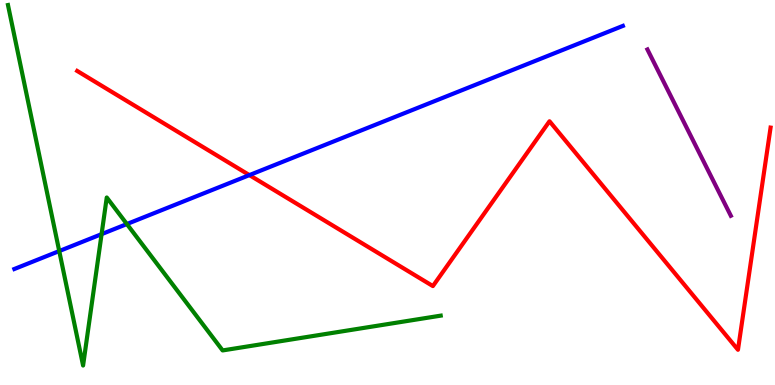[{'lines': ['blue', 'red'], 'intersections': [{'x': 3.22, 'y': 5.45}]}, {'lines': ['green', 'red'], 'intersections': []}, {'lines': ['purple', 'red'], 'intersections': []}, {'lines': ['blue', 'green'], 'intersections': [{'x': 0.764, 'y': 3.48}, {'x': 1.31, 'y': 3.92}, {'x': 1.64, 'y': 4.18}]}, {'lines': ['blue', 'purple'], 'intersections': []}, {'lines': ['green', 'purple'], 'intersections': []}]